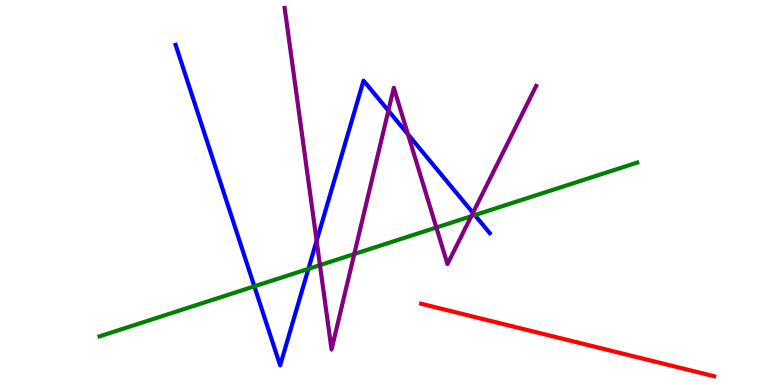[{'lines': ['blue', 'red'], 'intersections': []}, {'lines': ['green', 'red'], 'intersections': []}, {'lines': ['purple', 'red'], 'intersections': []}, {'lines': ['blue', 'green'], 'intersections': [{'x': 3.28, 'y': 2.56}, {'x': 3.98, 'y': 3.02}, {'x': 6.13, 'y': 4.41}]}, {'lines': ['blue', 'purple'], 'intersections': [{'x': 4.09, 'y': 3.74}, {'x': 5.01, 'y': 7.13}, {'x': 5.26, 'y': 6.51}, {'x': 6.1, 'y': 4.47}]}, {'lines': ['green', 'purple'], 'intersections': [{'x': 4.13, 'y': 3.11}, {'x': 4.57, 'y': 3.4}, {'x': 5.63, 'y': 4.09}, {'x': 6.08, 'y': 4.38}]}]